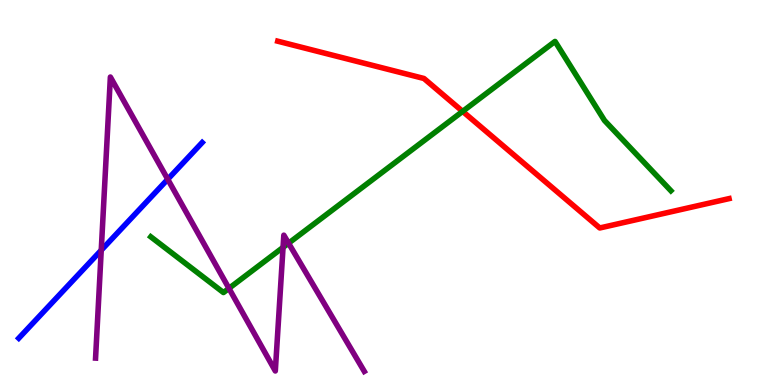[{'lines': ['blue', 'red'], 'intersections': []}, {'lines': ['green', 'red'], 'intersections': [{'x': 5.97, 'y': 7.11}]}, {'lines': ['purple', 'red'], 'intersections': []}, {'lines': ['blue', 'green'], 'intersections': []}, {'lines': ['blue', 'purple'], 'intersections': [{'x': 1.31, 'y': 3.5}, {'x': 2.16, 'y': 5.34}]}, {'lines': ['green', 'purple'], 'intersections': [{'x': 2.95, 'y': 2.51}, {'x': 3.65, 'y': 3.57}, {'x': 3.72, 'y': 3.68}]}]